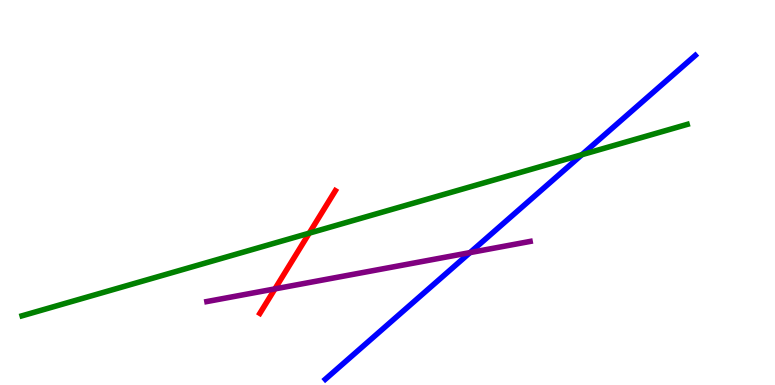[{'lines': ['blue', 'red'], 'intersections': []}, {'lines': ['green', 'red'], 'intersections': [{'x': 3.99, 'y': 3.94}]}, {'lines': ['purple', 'red'], 'intersections': [{'x': 3.55, 'y': 2.5}]}, {'lines': ['blue', 'green'], 'intersections': [{'x': 7.51, 'y': 5.98}]}, {'lines': ['blue', 'purple'], 'intersections': [{'x': 6.06, 'y': 3.44}]}, {'lines': ['green', 'purple'], 'intersections': []}]